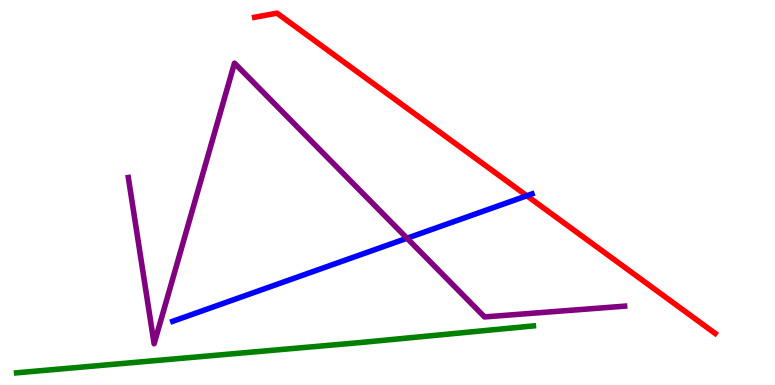[{'lines': ['blue', 'red'], 'intersections': [{'x': 6.8, 'y': 4.92}]}, {'lines': ['green', 'red'], 'intersections': []}, {'lines': ['purple', 'red'], 'intersections': []}, {'lines': ['blue', 'green'], 'intersections': []}, {'lines': ['blue', 'purple'], 'intersections': [{'x': 5.25, 'y': 3.81}]}, {'lines': ['green', 'purple'], 'intersections': []}]